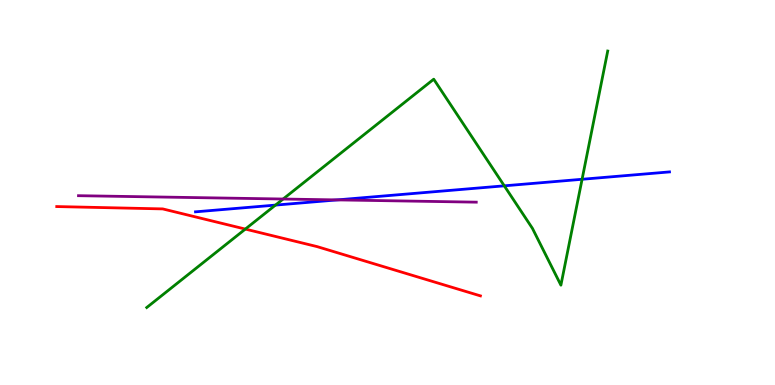[{'lines': ['blue', 'red'], 'intersections': []}, {'lines': ['green', 'red'], 'intersections': [{'x': 3.17, 'y': 4.05}]}, {'lines': ['purple', 'red'], 'intersections': []}, {'lines': ['blue', 'green'], 'intersections': [{'x': 3.55, 'y': 4.67}, {'x': 6.51, 'y': 5.17}, {'x': 7.51, 'y': 5.34}]}, {'lines': ['blue', 'purple'], 'intersections': [{'x': 4.35, 'y': 4.81}]}, {'lines': ['green', 'purple'], 'intersections': [{'x': 3.65, 'y': 4.83}]}]